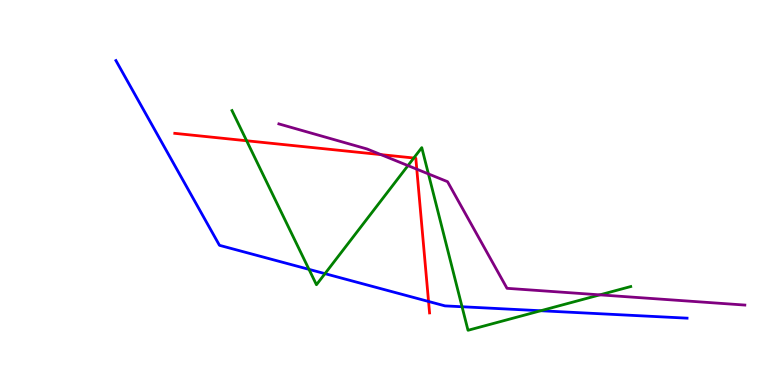[{'lines': ['blue', 'red'], 'intersections': [{'x': 5.53, 'y': 2.17}]}, {'lines': ['green', 'red'], 'intersections': [{'x': 3.18, 'y': 6.34}, {'x': 5.34, 'y': 5.9}]}, {'lines': ['purple', 'red'], 'intersections': [{'x': 4.92, 'y': 5.98}, {'x': 5.38, 'y': 5.61}]}, {'lines': ['blue', 'green'], 'intersections': [{'x': 3.99, 'y': 3.0}, {'x': 4.19, 'y': 2.89}, {'x': 5.96, 'y': 2.03}, {'x': 6.98, 'y': 1.93}]}, {'lines': ['blue', 'purple'], 'intersections': []}, {'lines': ['green', 'purple'], 'intersections': [{'x': 5.26, 'y': 5.7}, {'x': 5.53, 'y': 5.48}, {'x': 7.74, 'y': 2.34}]}]